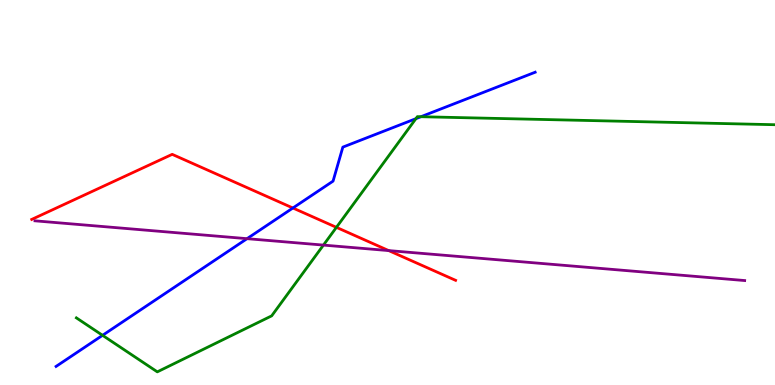[{'lines': ['blue', 'red'], 'intersections': [{'x': 3.78, 'y': 4.6}]}, {'lines': ['green', 'red'], 'intersections': [{'x': 4.34, 'y': 4.09}]}, {'lines': ['purple', 'red'], 'intersections': [{'x': 5.02, 'y': 3.49}]}, {'lines': ['blue', 'green'], 'intersections': [{'x': 1.32, 'y': 1.29}, {'x': 5.37, 'y': 6.92}, {'x': 5.43, 'y': 6.97}]}, {'lines': ['blue', 'purple'], 'intersections': [{'x': 3.19, 'y': 3.8}]}, {'lines': ['green', 'purple'], 'intersections': [{'x': 4.17, 'y': 3.63}]}]